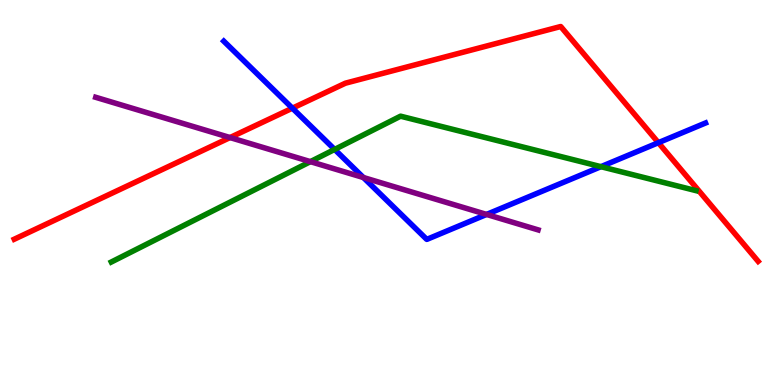[{'lines': ['blue', 'red'], 'intersections': [{'x': 3.77, 'y': 7.19}, {'x': 8.5, 'y': 6.29}]}, {'lines': ['green', 'red'], 'intersections': []}, {'lines': ['purple', 'red'], 'intersections': [{'x': 2.97, 'y': 6.43}]}, {'lines': ['blue', 'green'], 'intersections': [{'x': 4.32, 'y': 6.12}, {'x': 7.75, 'y': 5.67}]}, {'lines': ['blue', 'purple'], 'intersections': [{'x': 4.69, 'y': 5.39}, {'x': 6.28, 'y': 4.43}]}, {'lines': ['green', 'purple'], 'intersections': [{'x': 4.01, 'y': 5.8}]}]